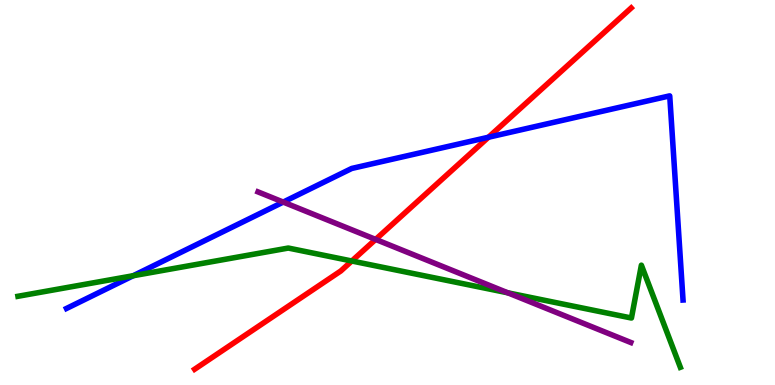[{'lines': ['blue', 'red'], 'intersections': [{'x': 6.3, 'y': 6.44}]}, {'lines': ['green', 'red'], 'intersections': [{'x': 4.54, 'y': 3.22}]}, {'lines': ['purple', 'red'], 'intersections': [{'x': 4.85, 'y': 3.78}]}, {'lines': ['blue', 'green'], 'intersections': [{'x': 1.72, 'y': 2.84}]}, {'lines': ['blue', 'purple'], 'intersections': [{'x': 3.65, 'y': 4.75}]}, {'lines': ['green', 'purple'], 'intersections': [{'x': 6.55, 'y': 2.39}]}]